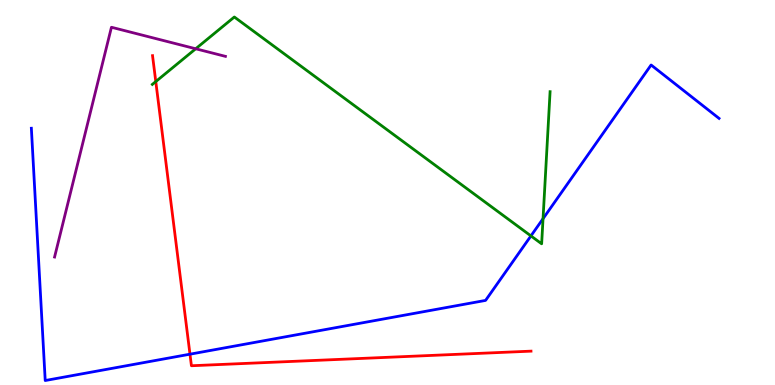[{'lines': ['blue', 'red'], 'intersections': [{'x': 2.45, 'y': 0.8}]}, {'lines': ['green', 'red'], 'intersections': [{'x': 2.01, 'y': 7.88}]}, {'lines': ['purple', 'red'], 'intersections': []}, {'lines': ['blue', 'green'], 'intersections': [{'x': 6.85, 'y': 3.87}, {'x': 7.01, 'y': 4.32}]}, {'lines': ['blue', 'purple'], 'intersections': []}, {'lines': ['green', 'purple'], 'intersections': [{'x': 2.53, 'y': 8.73}]}]